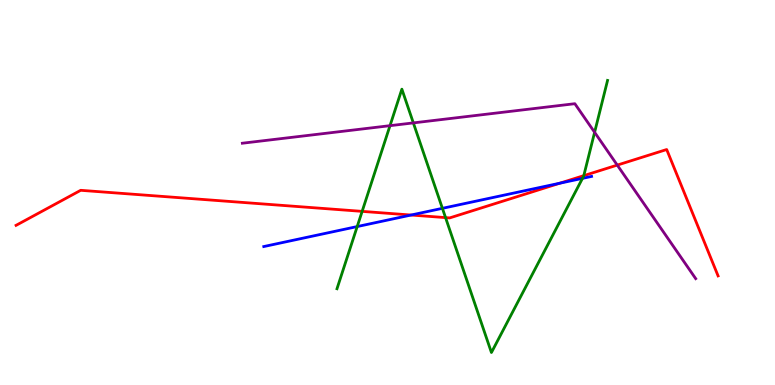[{'lines': ['blue', 'red'], 'intersections': [{'x': 5.3, 'y': 4.41}, {'x': 7.22, 'y': 5.24}]}, {'lines': ['green', 'red'], 'intersections': [{'x': 4.67, 'y': 4.51}, {'x': 5.75, 'y': 4.35}, {'x': 7.53, 'y': 5.44}]}, {'lines': ['purple', 'red'], 'intersections': [{'x': 7.96, 'y': 5.71}]}, {'lines': ['blue', 'green'], 'intersections': [{'x': 4.61, 'y': 4.12}, {'x': 5.71, 'y': 4.59}, {'x': 7.52, 'y': 5.37}]}, {'lines': ['blue', 'purple'], 'intersections': []}, {'lines': ['green', 'purple'], 'intersections': [{'x': 5.03, 'y': 6.74}, {'x': 5.33, 'y': 6.81}, {'x': 7.67, 'y': 6.56}]}]